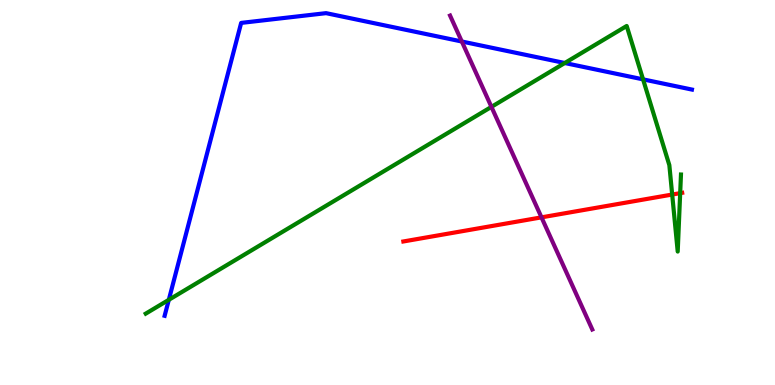[{'lines': ['blue', 'red'], 'intersections': []}, {'lines': ['green', 'red'], 'intersections': [{'x': 8.67, 'y': 4.95}, {'x': 8.78, 'y': 4.98}]}, {'lines': ['purple', 'red'], 'intersections': [{'x': 6.99, 'y': 4.35}]}, {'lines': ['blue', 'green'], 'intersections': [{'x': 2.18, 'y': 2.21}, {'x': 7.29, 'y': 8.36}, {'x': 8.3, 'y': 7.94}]}, {'lines': ['blue', 'purple'], 'intersections': [{'x': 5.96, 'y': 8.92}]}, {'lines': ['green', 'purple'], 'intersections': [{'x': 6.34, 'y': 7.22}]}]